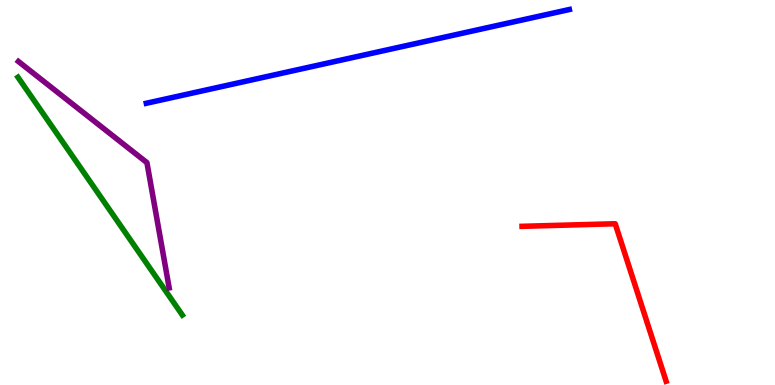[{'lines': ['blue', 'red'], 'intersections': []}, {'lines': ['green', 'red'], 'intersections': []}, {'lines': ['purple', 'red'], 'intersections': []}, {'lines': ['blue', 'green'], 'intersections': []}, {'lines': ['blue', 'purple'], 'intersections': []}, {'lines': ['green', 'purple'], 'intersections': []}]